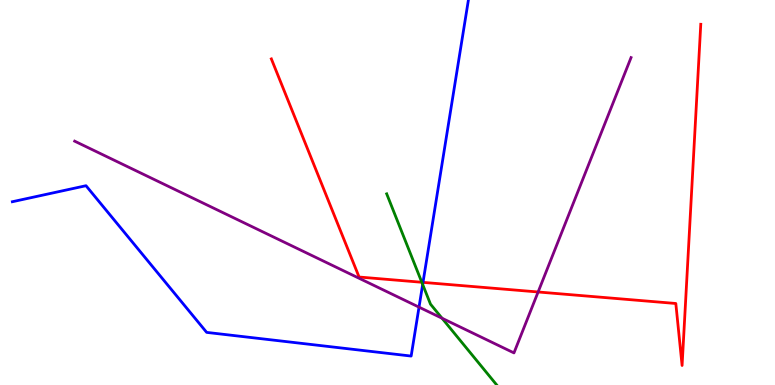[{'lines': ['blue', 'red'], 'intersections': [{'x': 5.46, 'y': 2.67}]}, {'lines': ['green', 'red'], 'intersections': [{'x': 5.44, 'y': 2.67}]}, {'lines': ['purple', 'red'], 'intersections': [{'x': 6.94, 'y': 2.42}]}, {'lines': ['blue', 'green'], 'intersections': [{'x': 5.45, 'y': 2.61}]}, {'lines': ['blue', 'purple'], 'intersections': [{'x': 5.41, 'y': 2.02}]}, {'lines': ['green', 'purple'], 'intersections': [{'x': 5.7, 'y': 1.73}]}]